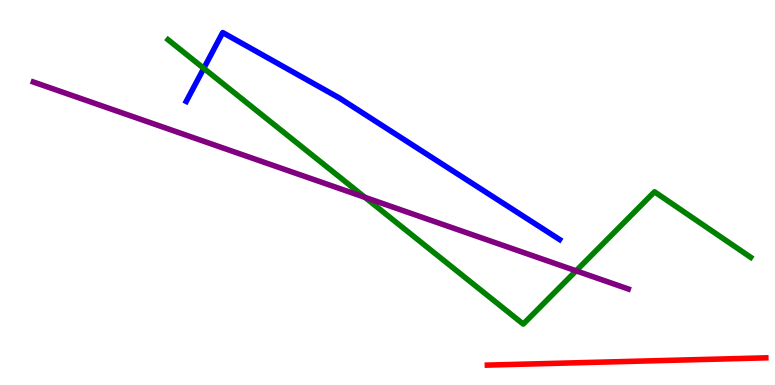[{'lines': ['blue', 'red'], 'intersections': []}, {'lines': ['green', 'red'], 'intersections': []}, {'lines': ['purple', 'red'], 'intersections': []}, {'lines': ['blue', 'green'], 'intersections': [{'x': 2.63, 'y': 8.23}]}, {'lines': ['blue', 'purple'], 'intersections': []}, {'lines': ['green', 'purple'], 'intersections': [{'x': 4.71, 'y': 4.87}, {'x': 7.43, 'y': 2.97}]}]